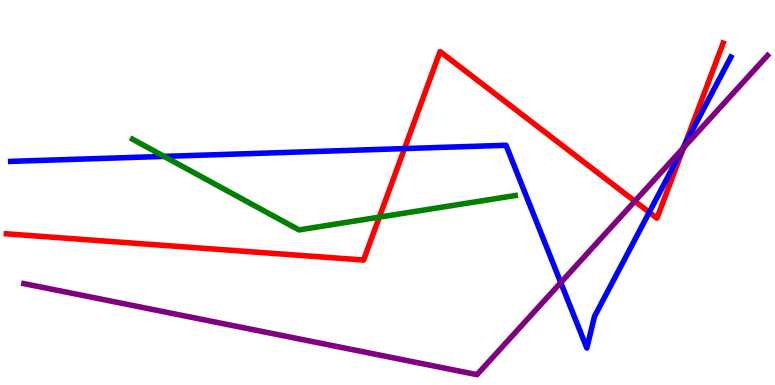[{'lines': ['blue', 'red'], 'intersections': [{'x': 5.22, 'y': 6.14}, {'x': 8.38, 'y': 4.49}, {'x': 8.83, 'y': 6.23}]}, {'lines': ['green', 'red'], 'intersections': [{'x': 4.89, 'y': 4.36}]}, {'lines': ['purple', 'red'], 'intersections': [{'x': 8.19, 'y': 4.77}, {'x': 8.82, 'y': 6.17}]}, {'lines': ['blue', 'green'], 'intersections': [{'x': 2.12, 'y': 5.94}]}, {'lines': ['blue', 'purple'], 'intersections': [{'x': 7.24, 'y': 2.66}, {'x': 8.81, 'y': 6.14}]}, {'lines': ['green', 'purple'], 'intersections': []}]